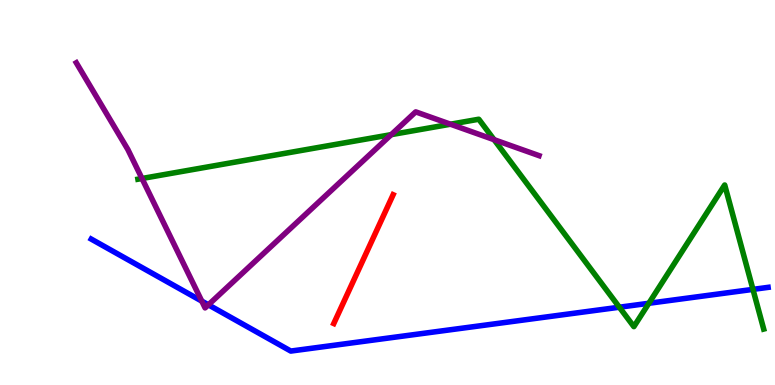[{'lines': ['blue', 'red'], 'intersections': []}, {'lines': ['green', 'red'], 'intersections': []}, {'lines': ['purple', 'red'], 'intersections': []}, {'lines': ['blue', 'green'], 'intersections': [{'x': 7.99, 'y': 2.02}, {'x': 8.37, 'y': 2.12}, {'x': 9.72, 'y': 2.48}]}, {'lines': ['blue', 'purple'], 'intersections': [{'x': 2.6, 'y': 2.18}, {'x': 2.69, 'y': 2.08}]}, {'lines': ['green', 'purple'], 'intersections': [{'x': 1.83, 'y': 5.36}, {'x': 5.05, 'y': 6.5}, {'x': 5.81, 'y': 6.77}, {'x': 6.38, 'y': 6.37}]}]